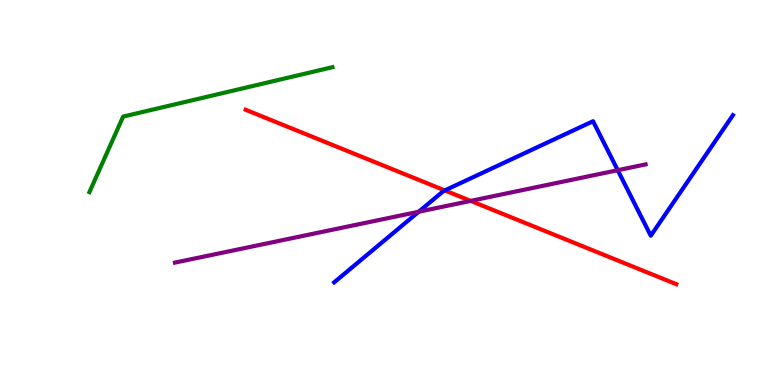[{'lines': ['blue', 'red'], 'intersections': [{'x': 5.74, 'y': 5.05}]}, {'lines': ['green', 'red'], 'intersections': []}, {'lines': ['purple', 'red'], 'intersections': [{'x': 6.07, 'y': 4.78}]}, {'lines': ['blue', 'green'], 'intersections': []}, {'lines': ['blue', 'purple'], 'intersections': [{'x': 5.4, 'y': 4.5}, {'x': 7.97, 'y': 5.58}]}, {'lines': ['green', 'purple'], 'intersections': []}]